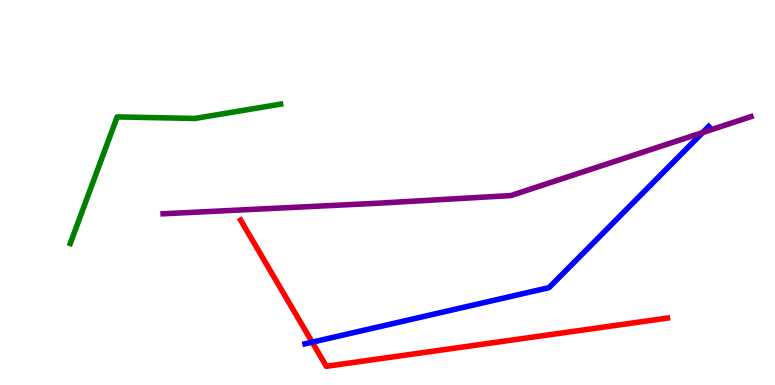[{'lines': ['blue', 'red'], 'intersections': [{'x': 4.03, 'y': 1.11}]}, {'lines': ['green', 'red'], 'intersections': []}, {'lines': ['purple', 'red'], 'intersections': []}, {'lines': ['blue', 'green'], 'intersections': []}, {'lines': ['blue', 'purple'], 'intersections': [{'x': 9.07, 'y': 6.56}]}, {'lines': ['green', 'purple'], 'intersections': []}]